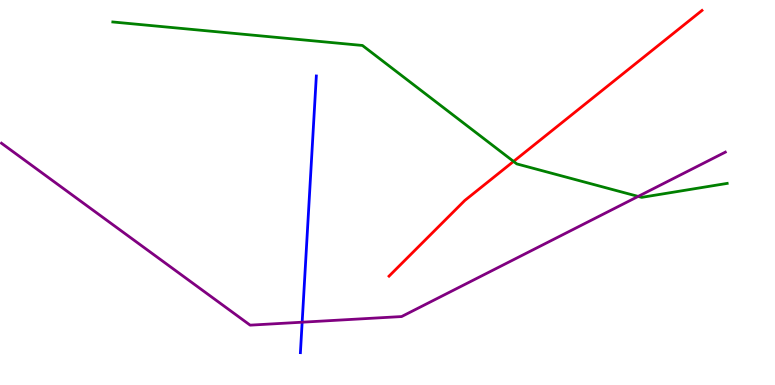[{'lines': ['blue', 'red'], 'intersections': []}, {'lines': ['green', 'red'], 'intersections': [{'x': 6.63, 'y': 5.81}]}, {'lines': ['purple', 'red'], 'intersections': []}, {'lines': ['blue', 'green'], 'intersections': []}, {'lines': ['blue', 'purple'], 'intersections': [{'x': 3.9, 'y': 1.63}]}, {'lines': ['green', 'purple'], 'intersections': [{'x': 8.23, 'y': 4.9}]}]